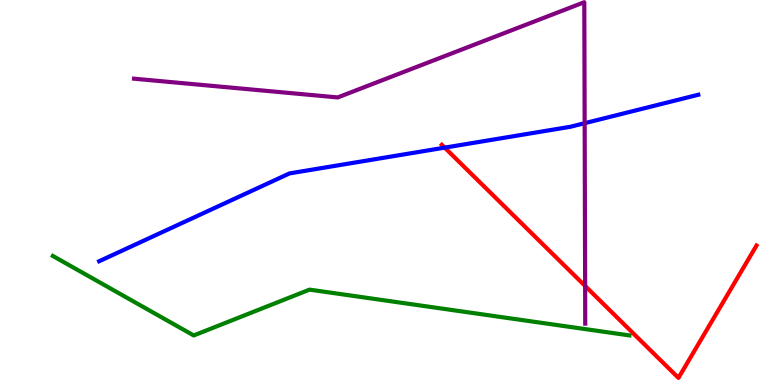[{'lines': ['blue', 'red'], 'intersections': [{'x': 5.74, 'y': 6.17}]}, {'lines': ['green', 'red'], 'intersections': []}, {'lines': ['purple', 'red'], 'intersections': [{'x': 7.55, 'y': 2.57}]}, {'lines': ['blue', 'green'], 'intersections': []}, {'lines': ['blue', 'purple'], 'intersections': [{'x': 7.54, 'y': 6.8}]}, {'lines': ['green', 'purple'], 'intersections': []}]